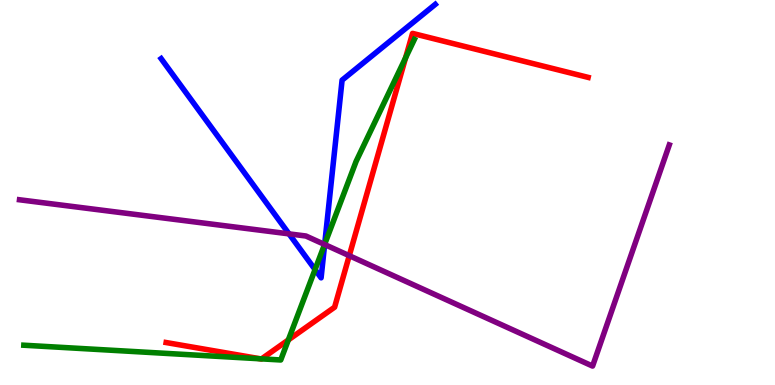[{'lines': ['blue', 'red'], 'intersections': []}, {'lines': ['green', 'red'], 'intersections': [{'x': 3.36, 'y': 0.68}, {'x': 3.38, 'y': 0.679}, {'x': 3.72, 'y': 1.17}, {'x': 5.23, 'y': 8.5}]}, {'lines': ['purple', 'red'], 'intersections': [{'x': 4.51, 'y': 3.36}]}, {'lines': ['blue', 'green'], 'intersections': [{'x': 4.07, 'y': 3.0}, {'x': 4.19, 'y': 3.66}]}, {'lines': ['blue', 'purple'], 'intersections': [{'x': 3.73, 'y': 3.93}, {'x': 4.19, 'y': 3.65}]}, {'lines': ['green', 'purple'], 'intersections': [{'x': 4.19, 'y': 3.65}]}]